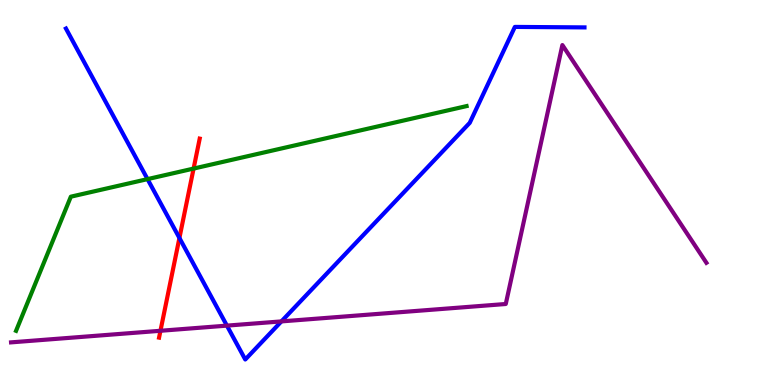[{'lines': ['blue', 'red'], 'intersections': [{'x': 2.32, 'y': 3.82}]}, {'lines': ['green', 'red'], 'intersections': [{'x': 2.5, 'y': 5.62}]}, {'lines': ['purple', 'red'], 'intersections': [{'x': 2.07, 'y': 1.41}]}, {'lines': ['blue', 'green'], 'intersections': [{'x': 1.9, 'y': 5.35}]}, {'lines': ['blue', 'purple'], 'intersections': [{'x': 2.93, 'y': 1.54}, {'x': 3.63, 'y': 1.65}]}, {'lines': ['green', 'purple'], 'intersections': []}]